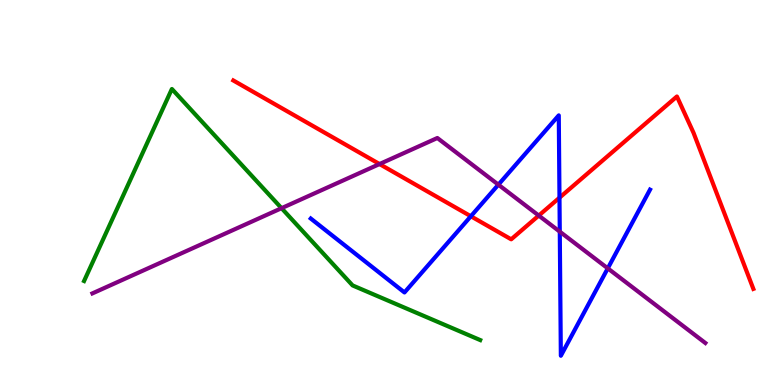[{'lines': ['blue', 'red'], 'intersections': [{'x': 6.08, 'y': 4.38}, {'x': 7.22, 'y': 4.86}]}, {'lines': ['green', 'red'], 'intersections': []}, {'lines': ['purple', 'red'], 'intersections': [{'x': 4.9, 'y': 5.74}, {'x': 6.95, 'y': 4.4}]}, {'lines': ['blue', 'green'], 'intersections': []}, {'lines': ['blue', 'purple'], 'intersections': [{'x': 6.43, 'y': 5.2}, {'x': 7.22, 'y': 3.98}, {'x': 7.84, 'y': 3.03}]}, {'lines': ['green', 'purple'], 'intersections': [{'x': 3.63, 'y': 4.59}]}]